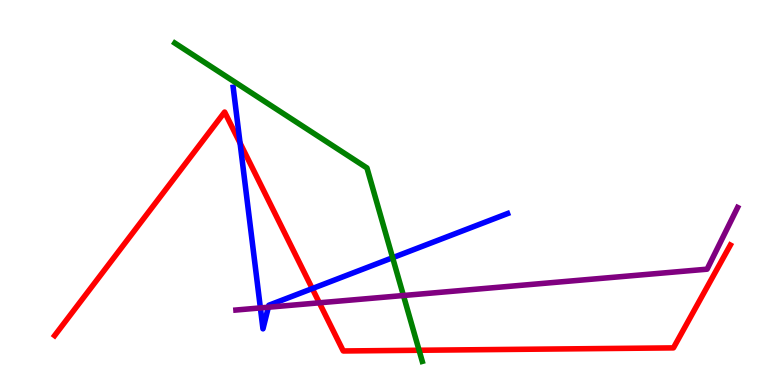[{'lines': ['blue', 'red'], 'intersections': [{'x': 3.1, 'y': 6.28}, {'x': 4.03, 'y': 2.5}]}, {'lines': ['green', 'red'], 'intersections': [{'x': 5.41, 'y': 0.902}]}, {'lines': ['purple', 'red'], 'intersections': [{'x': 4.12, 'y': 2.13}]}, {'lines': ['blue', 'green'], 'intersections': [{'x': 5.07, 'y': 3.31}]}, {'lines': ['blue', 'purple'], 'intersections': [{'x': 3.36, 'y': 2.0}, {'x': 3.46, 'y': 2.02}]}, {'lines': ['green', 'purple'], 'intersections': [{'x': 5.21, 'y': 2.32}]}]